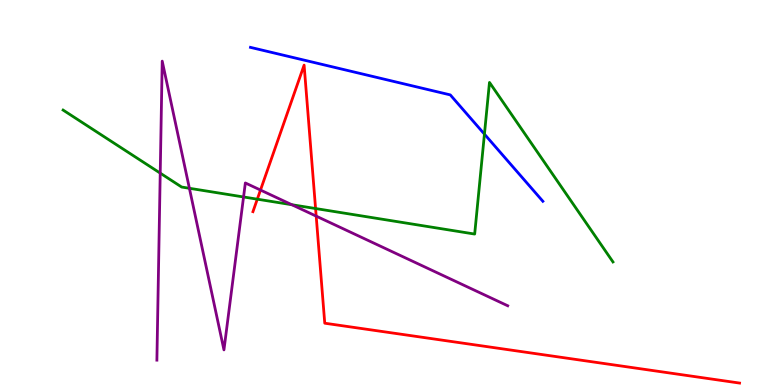[{'lines': ['blue', 'red'], 'intersections': []}, {'lines': ['green', 'red'], 'intersections': [{'x': 3.32, 'y': 4.83}, {'x': 4.07, 'y': 4.58}]}, {'lines': ['purple', 'red'], 'intersections': [{'x': 3.36, 'y': 5.06}, {'x': 4.08, 'y': 4.39}]}, {'lines': ['blue', 'green'], 'intersections': [{'x': 6.25, 'y': 6.52}]}, {'lines': ['blue', 'purple'], 'intersections': []}, {'lines': ['green', 'purple'], 'intersections': [{'x': 2.07, 'y': 5.5}, {'x': 2.44, 'y': 5.11}, {'x': 3.14, 'y': 4.88}, {'x': 3.77, 'y': 4.68}]}]